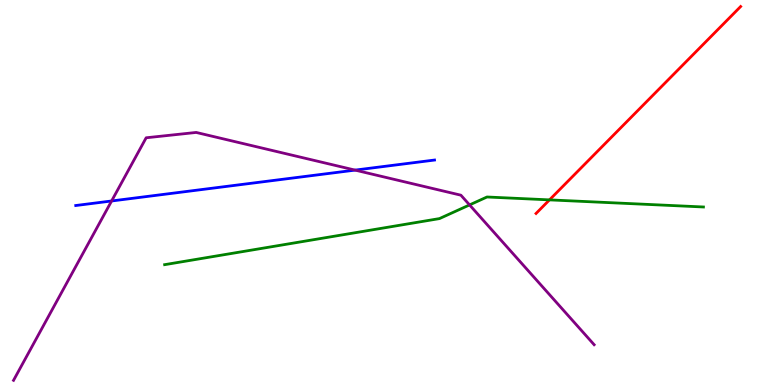[{'lines': ['blue', 'red'], 'intersections': []}, {'lines': ['green', 'red'], 'intersections': [{'x': 7.09, 'y': 4.81}]}, {'lines': ['purple', 'red'], 'intersections': []}, {'lines': ['blue', 'green'], 'intersections': []}, {'lines': ['blue', 'purple'], 'intersections': [{'x': 1.44, 'y': 4.78}, {'x': 4.58, 'y': 5.58}]}, {'lines': ['green', 'purple'], 'intersections': [{'x': 6.06, 'y': 4.68}]}]